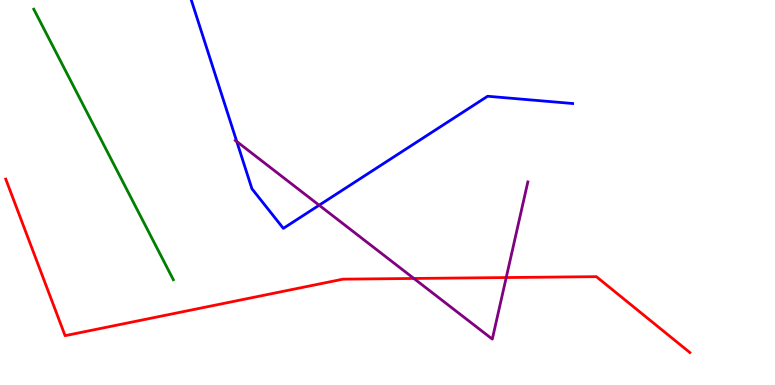[{'lines': ['blue', 'red'], 'intersections': []}, {'lines': ['green', 'red'], 'intersections': []}, {'lines': ['purple', 'red'], 'intersections': [{'x': 5.34, 'y': 2.77}, {'x': 6.53, 'y': 2.79}]}, {'lines': ['blue', 'green'], 'intersections': []}, {'lines': ['blue', 'purple'], 'intersections': [{'x': 3.05, 'y': 6.32}, {'x': 4.12, 'y': 4.67}]}, {'lines': ['green', 'purple'], 'intersections': []}]